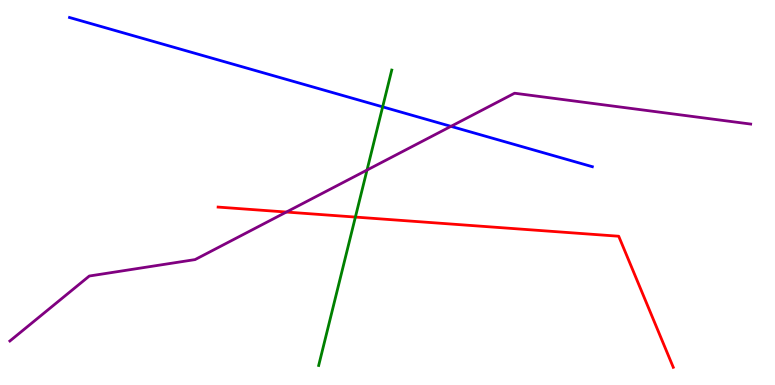[{'lines': ['blue', 'red'], 'intersections': []}, {'lines': ['green', 'red'], 'intersections': [{'x': 4.59, 'y': 4.36}]}, {'lines': ['purple', 'red'], 'intersections': [{'x': 3.69, 'y': 4.49}]}, {'lines': ['blue', 'green'], 'intersections': [{'x': 4.94, 'y': 7.22}]}, {'lines': ['blue', 'purple'], 'intersections': [{'x': 5.82, 'y': 6.72}]}, {'lines': ['green', 'purple'], 'intersections': [{'x': 4.74, 'y': 5.58}]}]